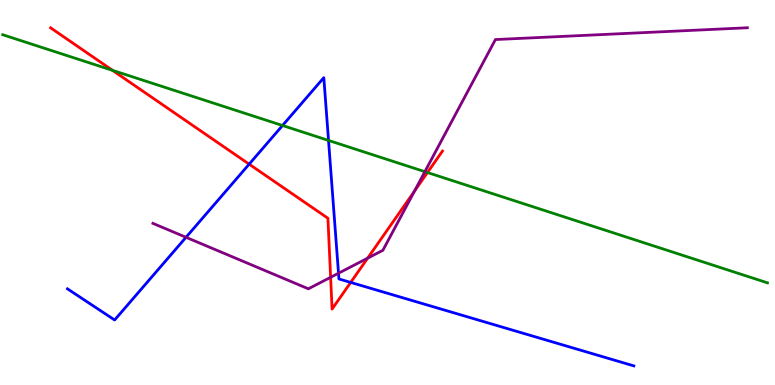[{'lines': ['blue', 'red'], 'intersections': [{'x': 3.21, 'y': 5.74}, {'x': 4.53, 'y': 2.66}]}, {'lines': ['green', 'red'], 'intersections': [{'x': 1.45, 'y': 8.17}, {'x': 5.52, 'y': 5.52}]}, {'lines': ['purple', 'red'], 'intersections': [{'x': 4.27, 'y': 2.8}, {'x': 4.74, 'y': 3.29}, {'x': 5.35, 'y': 5.04}]}, {'lines': ['blue', 'green'], 'intersections': [{'x': 3.65, 'y': 6.74}, {'x': 4.24, 'y': 6.35}]}, {'lines': ['blue', 'purple'], 'intersections': [{'x': 2.4, 'y': 3.84}, {'x': 4.37, 'y': 2.9}]}, {'lines': ['green', 'purple'], 'intersections': [{'x': 5.48, 'y': 5.54}]}]